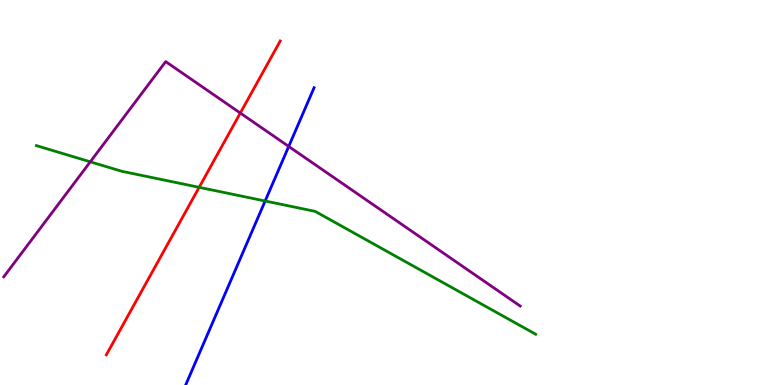[{'lines': ['blue', 'red'], 'intersections': []}, {'lines': ['green', 'red'], 'intersections': [{'x': 2.57, 'y': 5.13}]}, {'lines': ['purple', 'red'], 'intersections': [{'x': 3.1, 'y': 7.06}]}, {'lines': ['blue', 'green'], 'intersections': [{'x': 3.42, 'y': 4.78}]}, {'lines': ['blue', 'purple'], 'intersections': [{'x': 3.73, 'y': 6.2}]}, {'lines': ['green', 'purple'], 'intersections': [{'x': 1.16, 'y': 5.8}]}]